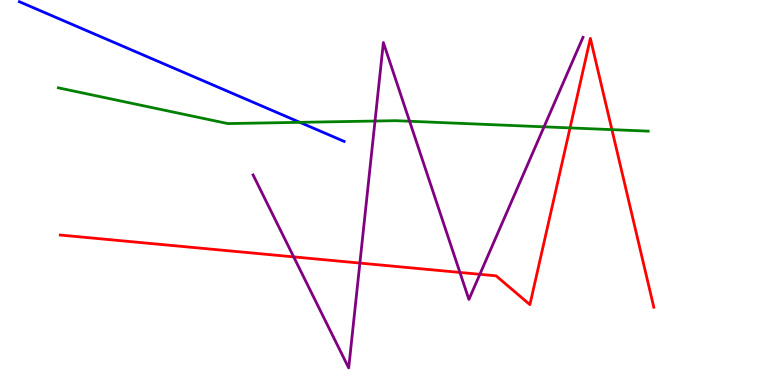[{'lines': ['blue', 'red'], 'intersections': []}, {'lines': ['green', 'red'], 'intersections': [{'x': 7.36, 'y': 6.68}, {'x': 7.9, 'y': 6.63}]}, {'lines': ['purple', 'red'], 'intersections': [{'x': 3.79, 'y': 3.33}, {'x': 4.64, 'y': 3.17}, {'x': 5.93, 'y': 2.92}, {'x': 6.19, 'y': 2.88}]}, {'lines': ['blue', 'green'], 'intersections': [{'x': 3.87, 'y': 6.82}]}, {'lines': ['blue', 'purple'], 'intersections': []}, {'lines': ['green', 'purple'], 'intersections': [{'x': 4.84, 'y': 6.86}, {'x': 5.28, 'y': 6.85}, {'x': 7.02, 'y': 6.71}]}]